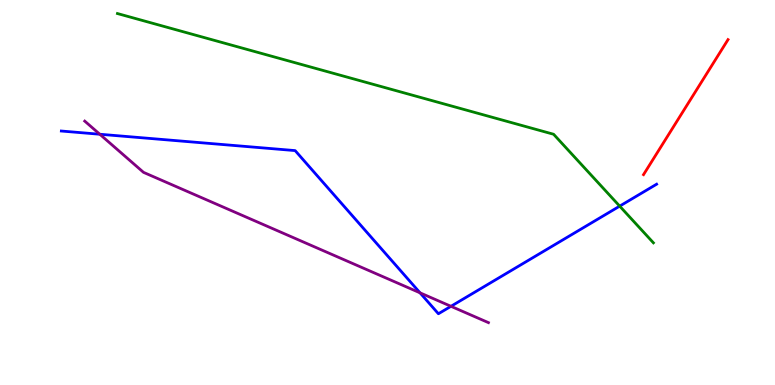[{'lines': ['blue', 'red'], 'intersections': []}, {'lines': ['green', 'red'], 'intersections': []}, {'lines': ['purple', 'red'], 'intersections': []}, {'lines': ['blue', 'green'], 'intersections': [{'x': 8.0, 'y': 4.65}]}, {'lines': ['blue', 'purple'], 'intersections': [{'x': 1.29, 'y': 6.51}, {'x': 5.42, 'y': 2.39}, {'x': 5.82, 'y': 2.04}]}, {'lines': ['green', 'purple'], 'intersections': []}]